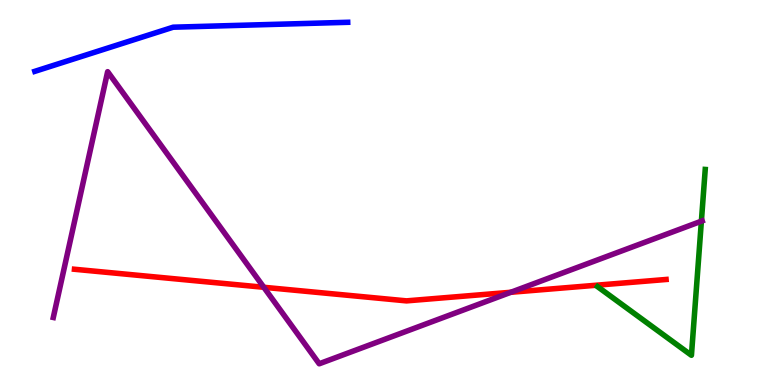[{'lines': ['blue', 'red'], 'intersections': []}, {'lines': ['green', 'red'], 'intersections': []}, {'lines': ['purple', 'red'], 'intersections': [{'x': 3.4, 'y': 2.54}, {'x': 6.59, 'y': 2.41}]}, {'lines': ['blue', 'green'], 'intersections': []}, {'lines': ['blue', 'purple'], 'intersections': []}, {'lines': ['green', 'purple'], 'intersections': [{'x': 9.05, 'y': 4.25}]}]